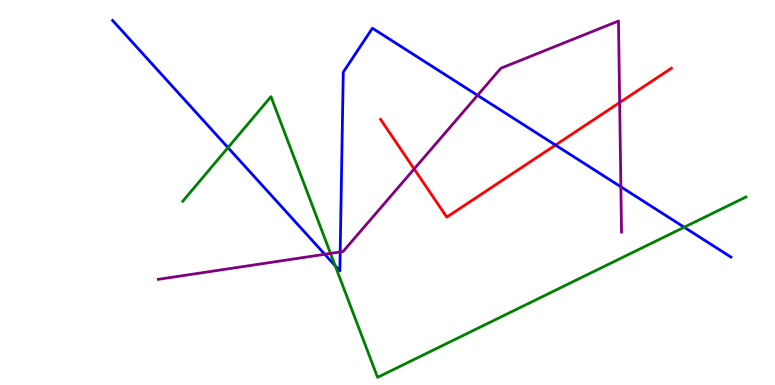[{'lines': ['blue', 'red'], 'intersections': [{'x': 7.17, 'y': 6.23}]}, {'lines': ['green', 'red'], 'intersections': []}, {'lines': ['purple', 'red'], 'intersections': [{'x': 5.34, 'y': 5.61}, {'x': 8.0, 'y': 7.34}]}, {'lines': ['blue', 'green'], 'intersections': [{'x': 2.94, 'y': 6.17}, {'x': 4.33, 'y': 3.1}, {'x': 8.83, 'y': 4.1}]}, {'lines': ['blue', 'purple'], 'intersections': [{'x': 4.19, 'y': 3.4}, {'x': 4.39, 'y': 3.46}, {'x': 6.16, 'y': 7.52}, {'x': 8.01, 'y': 5.15}]}, {'lines': ['green', 'purple'], 'intersections': [{'x': 4.26, 'y': 3.42}]}]